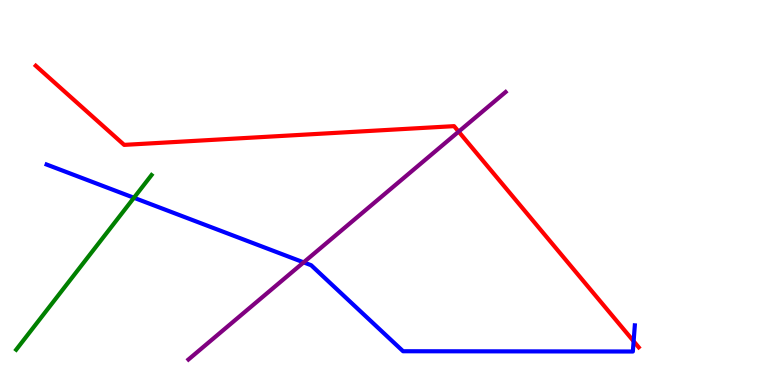[{'lines': ['blue', 'red'], 'intersections': [{'x': 8.18, 'y': 1.14}]}, {'lines': ['green', 'red'], 'intersections': []}, {'lines': ['purple', 'red'], 'intersections': [{'x': 5.92, 'y': 6.58}]}, {'lines': ['blue', 'green'], 'intersections': [{'x': 1.73, 'y': 4.86}]}, {'lines': ['blue', 'purple'], 'intersections': [{'x': 3.92, 'y': 3.19}]}, {'lines': ['green', 'purple'], 'intersections': []}]